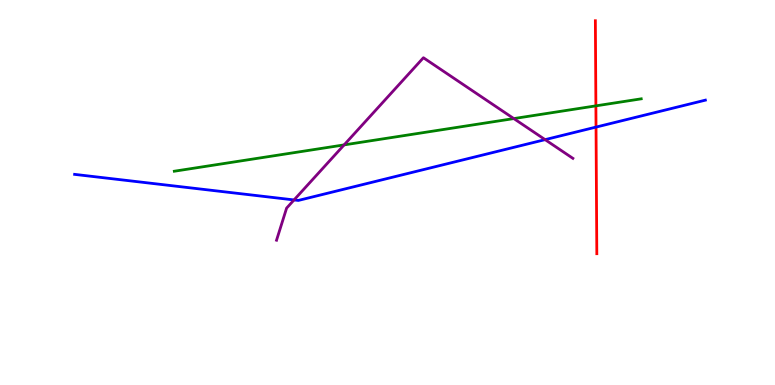[{'lines': ['blue', 'red'], 'intersections': [{'x': 7.69, 'y': 6.7}]}, {'lines': ['green', 'red'], 'intersections': [{'x': 7.69, 'y': 7.25}]}, {'lines': ['purple', 'red'], 'intersections': []}, {'lines': ['blue', 'green'], 'intersections': []}, {'lines': ['blue', 'purple'], 'intersections': [{'x': 3.79, 'y': 4.81}, {'x': 7.03, 'y': 6.37}]}, {'lines': ['green', 'purple'], 'intersections': [{'x': 4.44, 'y': 6.24}, {'x': 6.63, 'y': 6.92}]}]